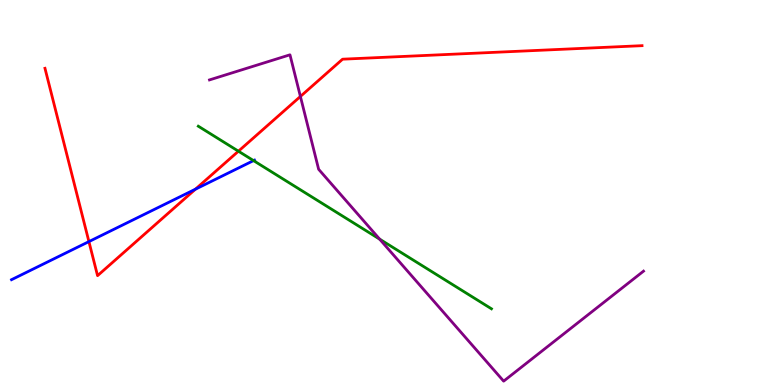[{'lines': ['blue', 'red'], 'intersections': [{'x': 1.15, 'y': 3.72}, {'x': 2.52, 'y': 5.09}]}, {'lines': ['green', 'red'], 'intersections': [{'x': 3.08, 'y': 6.07}]}, {'lines': ['purple', 'red'], 'intersections': [{'x': 3.88, 'y': 7.49}]}, {'lines': ['blue', 'green'], 'intersections': [{'x': 3.27, 'y': 5.83}]}, {'lines': ['blue', 'purple'], 'intersections': []}, {'lines': ['green', 'purple'], 'intersections': [{'x': 4.9, 'y': 3.79}]}]